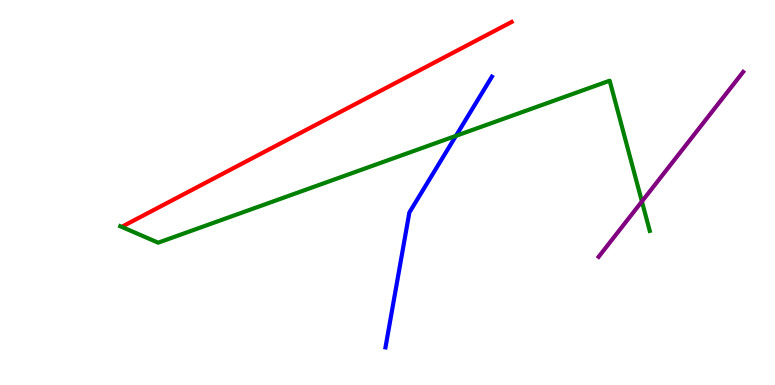[{'lines': ['blue', 'red'], 'intersections': []}, {'lines': ['green', 'red'], 'intersections': []}, {'lines': ['purple', 'red'], 'intersections': []}, {'lines': ['blue', 'green'], 'intersections': [{'x': 5.88, 'y': 6.47}]}, {'lines': ['blue', 'purple'], 'intersections': []}, {'lines': ['green', 'purple'], 'intersections': [{'x': 8.28, 'y': 4.77}]}]